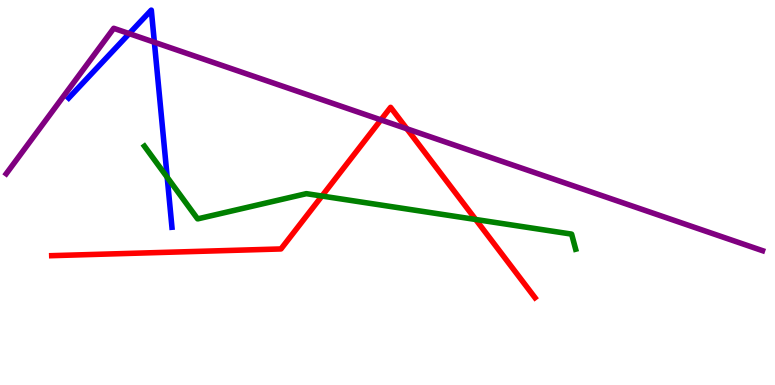[{'lines': ['blue', 'red'], 'intersections': []}, {'lines': ['green', 'red'], 'intersections': [{'x': 4.15, 'y': 4.91}, {'x': 6.14, 'y': 4.3}]}, {'lines': ['purple', 'red'], 'intersections': [{'x': 4.91, 'y': 6.89}, {'x': 5.25, 'y': 6.66}]}, {'lines': ['blue', 'green'], 'intersections': [{'x': 2.16, 'y': 5.39}]}, {'lines': ['blue', 'purple'], 'intersections': [{'x': 1.67, 'y': 9.13}, {'x': 1.99, 'y': 8.9}]}, {'lines': ['green', 'purple'], 'intersections': []}]